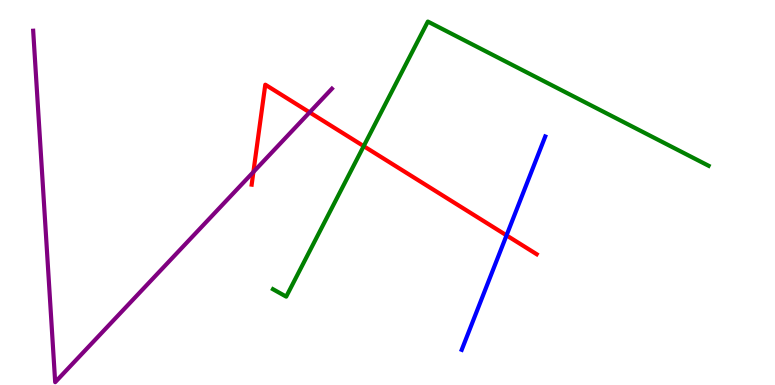[{'lines': ['blue', 'red'], 'intersections': [{'x': 6.54, 'y': 3.89}]}, {'lines': ['green', 'red'], 'intersections': [{'x': 4.69, 'y': 6.2}]}, {'lines': ['purple', 'red'], 'intersections': [{'x': 3.27, 'y': 5.53}, {'x': 4.0, 'y': 7.08}]}, {'lines': ['blue', 'green'], 'intersections': []}, {'lines': ['blue', 'purple'], 'intersections': []}, {'lines': ['green', 'purple'], 'intersections': []}]